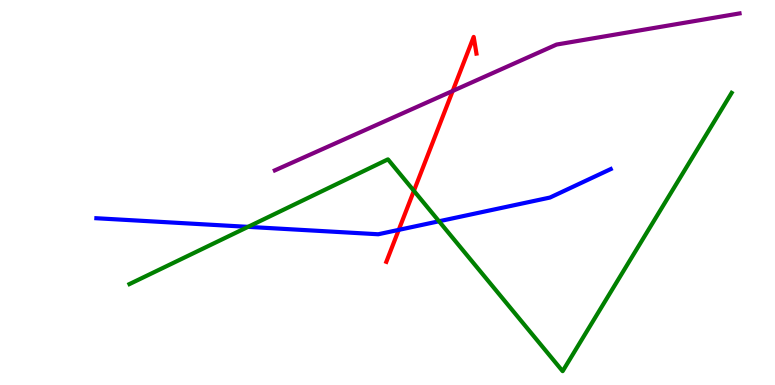[{'lines': ['blue', 'red'], 'intersections': [{'x': 5.15, 'y': 4.03}]}, {'lines': ['green', 'red'], 'intersections': [{'x': 5.34, 'y': 5.04}]}, {'lines': ['purple', 'red'], 'intersections': [{'x': 5.84, 'y': 7.64}]}, {'lines': ['blue', 'green'], 'intersections': [{'x': 3.2, 'y': 4.11}, {'x': 5.66, 'y': 4.25}]}, {'lines': ['blue', 'purple'], 'intersections': []}, {'lines': ['green', 'purple'], 'intersections': []}]